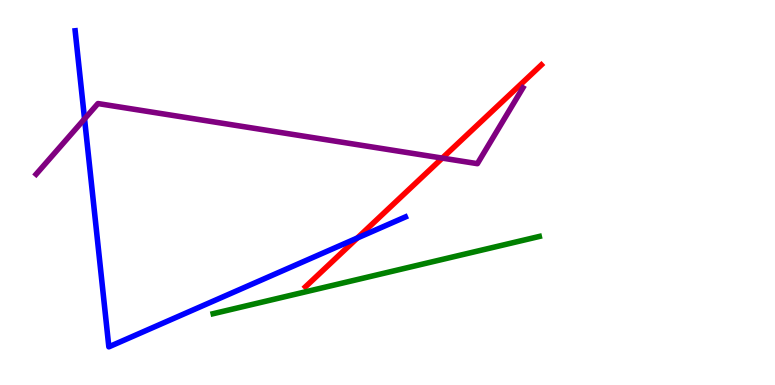[{'lines': ['blue', 'red'], 'intersections': [{'x': 4.61, 'y': 3.82}]}, {'lines': ['green', 'red'], 'intersections': []}, {'lines': ['purple', 'red'], 'intersections': [{'x': 5.71, 'y': 5.89}]}, {'lines': ['blue', 'green'], 'intersections': []}, {'lines': ['blue', 'purple'], 'intersections': [{'x': 1.09, 'y': 6.91}]}, {'lines': ['green', 'purple'], 'intersections': []}]